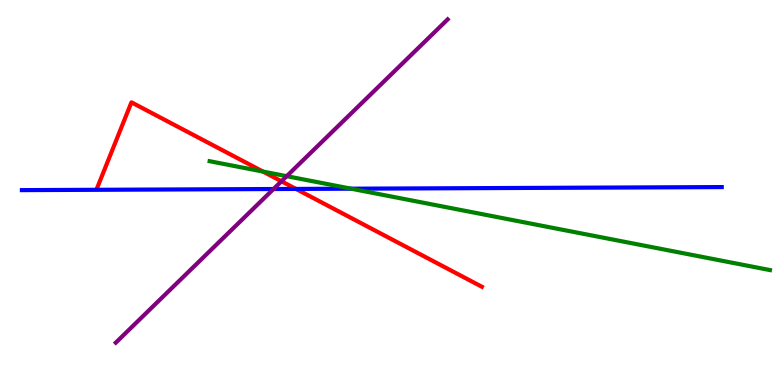[{'lines': ['blue', 'red'], 'intersections': [{'x': 3.82, 'y': 5.09}]}, {'lines': ['green', 'red'], 'intersections': [{'x': 3.39, 'y': 5.54}]}, {'lines': ['purple', 'red'], 'intersections': [{'x': 3.63, 'y': 5.29}]}, {'lines': ['blue', 'green'], 'intersections': [{'x': 4.53, 'y': 5.1}]}, {'lines': ['blue', 'purple'], 'intersections': [{'x': 3.53, 'y': 5.09}]}, {'lines': ['green', 'purple'], 'intersections': [{'x': 3.7, 'y': 5.42}]}]